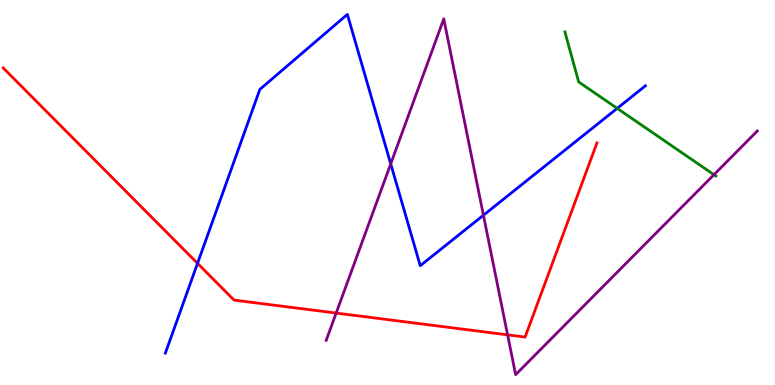[{'lines': ['blue', 'red'], 'intersections': [{'x': 2.55, 'y': 3.16}]}, {'lines': ['green', 'red'], 'intersections': []}, {'lines': ['purple', 'red'], 'intersections': [{'x': 4.34, 'y': 1.87}, {'x': 6.55, 'y': 1.3}]}, {'lines': ['blue', 'green'], 'intersections': [{'x': 7.96, 'y': 7.19}]}, {'lines': ['blue', 'purple'], 'intersections': [{'x': 5.04, 'y': 5.74}, {'x': 6.24, 'y': 4.41}]}, {'lines': ['green', 'purple'], 'intersections': [{'x': 9.21, 'y': 5.46}]}]